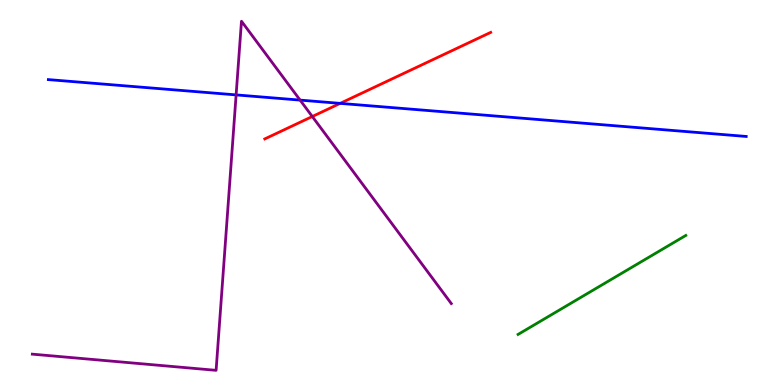[{'lines': ['blue', 'red'], 'intersections': [{'x': 4.39, 'y': 7.31}]}, {'lines': ['green', 'red'], 'intersections': []}, {'lines': ['purple', 'red'], 'intersections': [{'x': 4.03, 'y': 6.97}]}, {'lines': ['blue', 'green'], 'intersections': []}, {'lines': ['blue', 'purple'], 'intersections': [{'x': 3.05, 'y': 7.54}, {'x': 3.87, 'y': 7.4}]}, {'lines': ['green', 'purple'], 'intersections': []}]